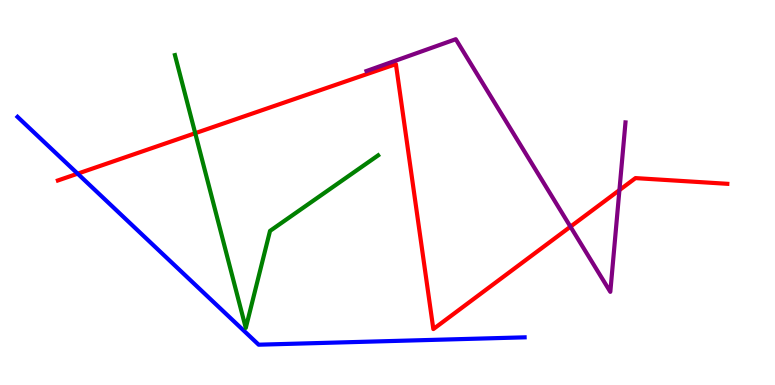[{'lines': ['blue', 'red'], 'intersections': [{'x': 1.0, 'y': 5.49}]}, {'lines': ['green', 'red'], 'intersections': [{'x': 2.52, 'y': 6.54}]}, {'lines': ['purple', 'red'], 'intersections': [{'x': 7.36, 'y': 4.11}, {'x': 7.99, 'y': 5.06}]}, {'lines': ['blue', 'green'], 'intersections': []}, {'lines': ['blue', 'purple'], 'intersections': []}, {'lines': ['green', 'purple'], 'intersections': []}]